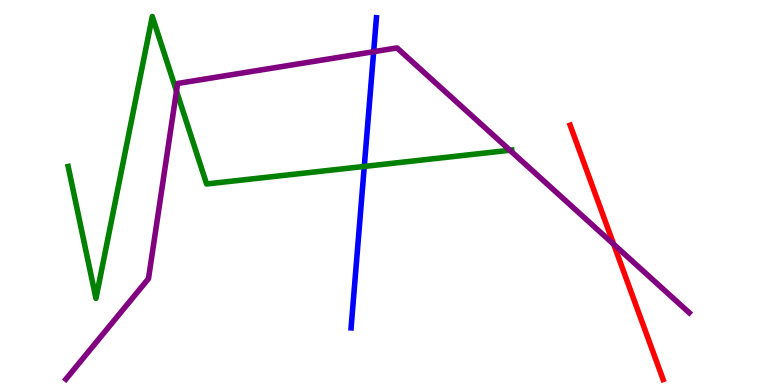[{'lines': ['blue', 'red'], 'intersections': []}, {'lines': ['green', 'red'], 'intersections': []}, {'lines': ['purple', 'red'], 'intersections': [{'x': 7.92, 'y': 3.65}]}, {'lines': ['blue', 'green'], 'intersections': [{'x': 4.7, 'y': 5.68}]}, {'lines': ['blue', 'purple'], 'intersections': [{'x': 4.82, 'y': 8.66}]}, {'lines': ['green', 'purple'], 'intersections': [{'x': 2.28, 'y': 7.63}, {'x': 6.58, 'y': 6.1}]}]